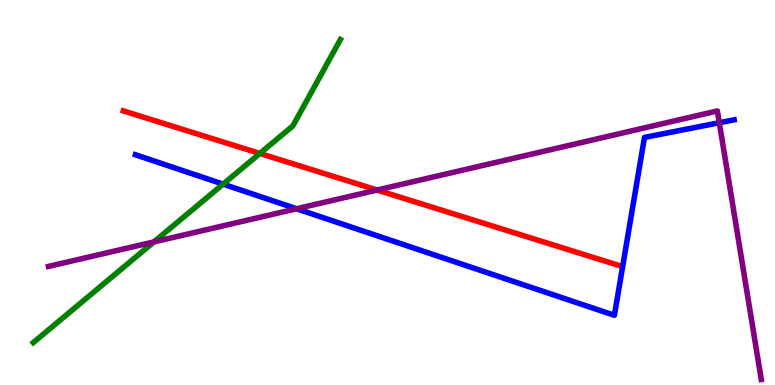[{'lines': ['blue', 'red'], 'intersections': []}, {'lines': ['green', 'red'], 'intersections': [{'x': 3.35, 'y': 6.01}]}, {'lines': ['purple', 'red'], 'intersections': [{'x': 4.87, 'y': 5.06}]}, {'lines': ['blue', 'green'], 'intersections': [{'x': 2.88, 'y': 5.22}]}, {'lines': ['blue', 'purple'], 'intersections': [{'x': 3.83, 'y': 4.58}, {'x': 9.28, 'y': 6.81}]}, {'lines': ['green', 'purple'], 'intersections': [{'x': 1.99, 'y': 3.72}]}]